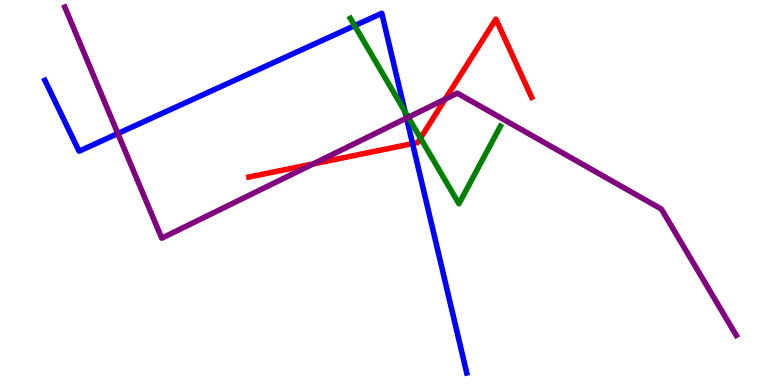[{'lines': ['blue', 'red'], 'intersections': [{'x': 5.32, 'y': 6.27}]}, {'lines': ['green', 'red'], 'intersections': [{'x': 5.43, 'y': 6.41}]}, {'lines': ['purple', 'red'], 'intersections': [{'x': 4.04, 'y': 5.74}, {'x': 5.74, 'y': 7.42}]}, {'lines': ['blue', 'green'], 'intersections': [{'x': 4.58, 'y': 9.33}, {'x': 5.23, 'y': 7.1}]}, {'lines': ['blue', 'purple'], 'intersections': [{'x': 1.52, 'y': 6.53}, {'x': 5.25, 'y': 6.93}]}, {'lines': ['green', 'purple'], 'intersections': [{'x': 5.27, 'y': 6.95}]}]